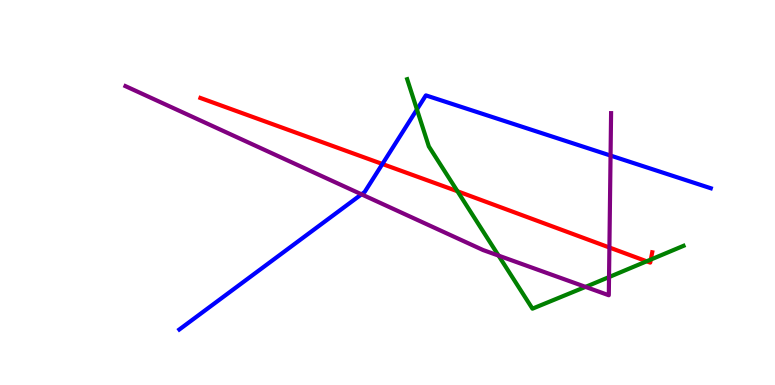[{'lines': ['blue', 'red'], 'intersections': [{'x': 4.93, 'y': 5.74}]}, {'lines': ['green', 'red'], 'intersections': [{'x': 5.9, 'y': 5.03}, {'x': 8.34, 'y': 3.21}, {'x': 8.4, 'y': 3.26}]}, {'lines': ['purple', 'red'], 'intersections': [{'x': 7.86, 'y': 3.57}]}, {'lines': ['blue', 'green'], 'intersections': [{'x': 5.38, 'y': 7.16}]}, {'lines': ['blue', 'purple'], 'intersections': [{'x': 4.66, 'y': 4.95}, {'x': 7.88, 'y': 5.96}]}, {'lines': ['green', 'purple'], 'intersections': [{'x': 6.43, 'y': 3.36}, {'x': 7.56, 'y': 2.55}, {'x': 7.86, 'y': 2.8}]}]